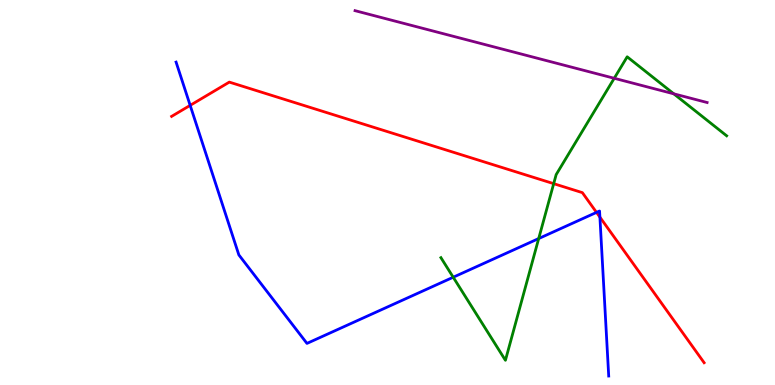[{'lines': ['blue', 'red'], 'intersections': [{'x': 2.45, 'y': 7.26}, {'x': 7.7, 'y': 4.48}, {'x': 7.74, 'y': 4.36}]}, {'lines': ['green', 'red'], 'intersections': [{'x': 7.14, 'y': 5.23}]}, {'lines': ['purple', 'red'], 'intersections': []}, {'lines': ['blue', 'green'], 'intersections': [{'x': 5.85, 'y': 2.8}, {'x': 6.95, 'y': 3.8}]}, {'lines': ['blue', 'purple'], 'intersections': []}, {'lines': ['green', 'purple'], 'intersections': [{'x': 7.93, 'y': 7.97}, {'x': 8.69, 'y': 7.56}]}]